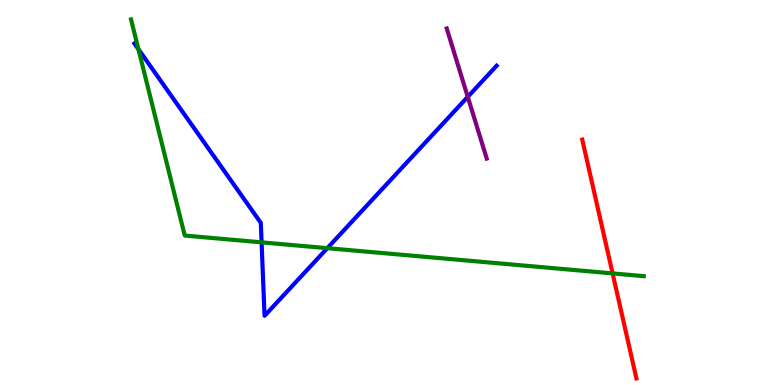[{'lines': ['blue', 'red'], 'intersections': []}, {'lines': ['green', 'red'], 'intersections': [{'x': 7.9, 'y': 2.9}]}, {'lines': ['purple', 'red'], 'intersections': []}, {'lines': ['blue', 'green'], 'intersections': [{'x': 1.79, 'y': 8.72}, {'x': 3.38, 'y': 3.7}, {'x': 4.22, 'y': 3.55}]}, {'lines': ['blue', 'purple'], 'intersections': [{'x': 6.04, 'y': 7.48}]}, {'lines': ['green', 'purple'], 'intersections': []}]